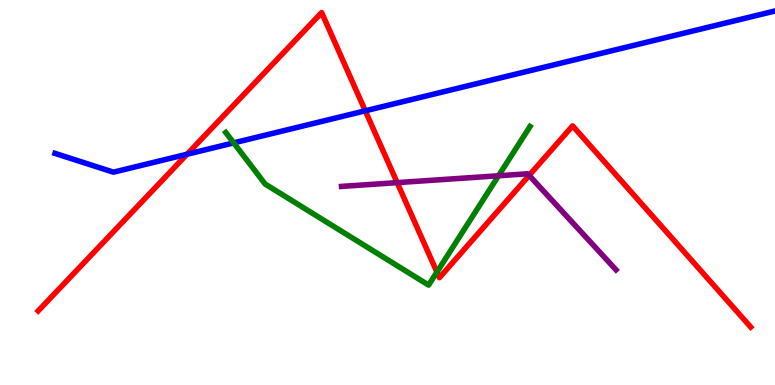[{'lines': ['blue', 'red'], 'intersections': [{'x': 2.41, 'y': 5.99}, {'x': 4.71, 'y': 7.12}]}, {'lines': ['green', 'red'], 'intersections': [{'x': 5.64, 'y': 2.93}]}, {'lines': ['purple', 'red'], 'intersections': [{'x': 5.12, 'y': 5.26}, {'x': 6.83, 'y': 5.44}]}, {'lines': ['blue', 'green'], 'intersections': [{'x': 3.02, 'y': 6.29}]}, {'lines': ['blue', 'purple'], 'intersections': []}, {'lines': ['green', 'purple'], 'intersections': [{'x': 6.43, 'y': 5.43}]}]